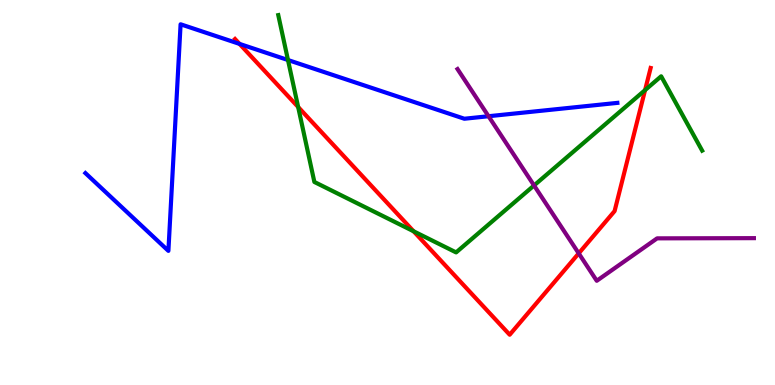[{'lines': ['blue', 'red'], 'intersections': [{'x': 3.09, 'y': 8.86}]}, {'lines': ['green', 'red'], 'intersections': [{'x': 3.85, 'y': 7.22}, {'x': 5.34, 'y': 3.99}, {'x': 8.32, 'y': 7.66}]}, {'lines': ['purple', 'red'], 'intersections': [{'x': 7.47, 'y': 3.42}]}, {'lines': ['blue', 'green'], 'intersections': [{'x': 3.72, 'y': 8.44}]}, {'lines': ['blue', 'purple'], 'intersections': [{'x': 6.3, 'y': 6.98}]}, {'lines': ['green', 'purple'], 'intersections': [{'x': 6.89, 'y': 5.18}]}]